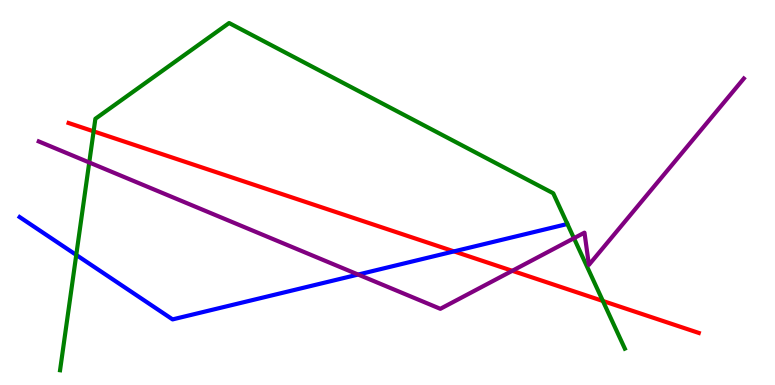[{'lines': ['blue', 'red'], 'intersections': [{'x': 5.86, 'y': 3.47}]}, {'lines': ['green', 'red'], 'intersections': [{'x': 1.21, 'y': 6.59}, {'x': 7.78, 'y': 2.18}]}, {'lines': ['purple', 'red'], 'intersections': [{'x': 6.61, 'y': 2.97}]}, {'lines': ['blue', 'green'], 'intersections': [{'x': 0.984, 'y': 3.38}]}, {'lines': ['blue', 'purple'], 'intersections': [{'x': 4.62, 'y': 2.87}]}, {'lines': ['green', 'purple'], 'intersections': [{'x': 1.15, 'y': 5.78}, {'x': 7.41, 'y': 3.81}]}]